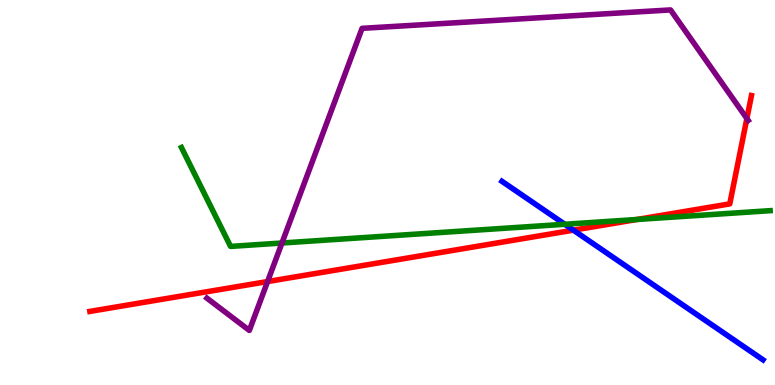[{'lines': ['blue', 'red'], 'intersections': [{'x': 7.4, 'y': 4.02}]}, {'lines': ['green', 'red'], 'intersections': [{'x': 8.22, 'y': 4.3}]}, {'lines': ['purple', 'red'], 'intersections': [{'x': 3.45, 'y': 2.69}, {'x': 9.64, 'y': 6.92}]}, {'lines': ['blue', 'green'], 'intersections': [{'x': 7.29, 'y': 4.17}]}, {'lines': ['blue', 'purple'], 'intersections': []}, {'lines': ['green', 'purple'], 'intersections': [{'x': 3.64, 'y': 3.69}]}]